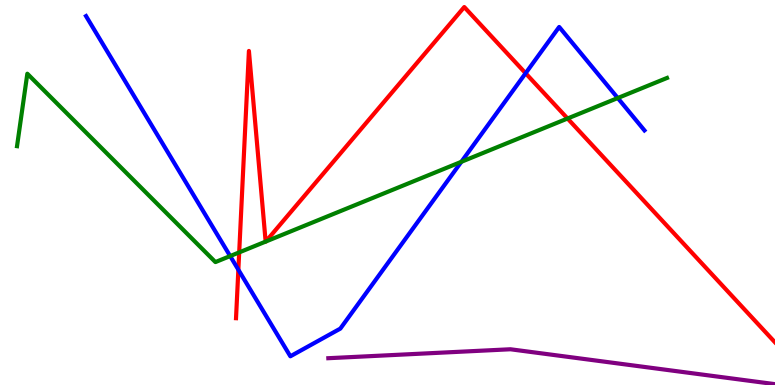[{'lines': ['blue', 'red'], 'intersections': [{'x': 3.08, 'y': 2.99}, {'x': 6.78, 'y': 8.1}]}, {'lines': ['green', 'red'], 'intersections': [{'x': 3.09, 'y': 3.44}, {'x': 3.43, 'y': 3.72}, {'x': 3.43, 'y': 3.73}, {'x': 7.32, 'y': 6.92}]}, {'lines': ['purple', 'red'], 'intersections': []}, {'lines': ['blue', 'green'], 'intersections': [{'x': 2.97, 'y': 3.35}, {'x': 5.95, 'y': 5.8}, {'x': 7.97, 'y': 7.45}]}, {'lines': ['blue', 'purple'], 'intersections': []}, {'lines': ['green', 'purple'], 'intersections': []}]